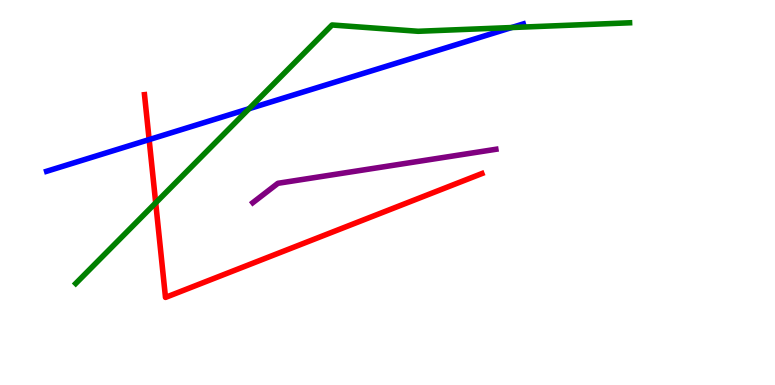[{'lines': ['blue', 'red'], 'intersections': [{'x': 1.92, 'y': 6.37}]}, {'lines': ['green', 'red'], 'intersections': [{'x': 2.01, 'y': 4.73}]}, {'lines': ['purple', 'red'], 'intersections': []}, {'lines': ['blue', 'green'], 'intersections': [{'x': 3.21, 'y': 7.18}, {'x': 6.6, 'y': 9.28}]}, {'lines': ['blue', 'purple'], 'intersections': []}, {'lines': ['green', 'purple'], 'intersections': []}]